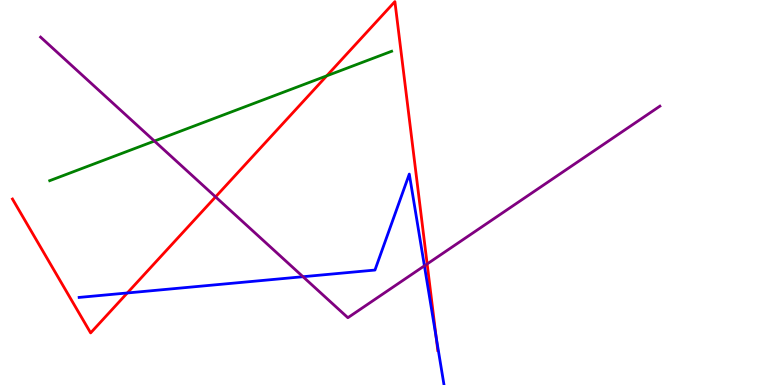[{'lines': ['blue', 'red'], 'intersections': [{'x': 1.64, 'y': 2.39}, {'x': 5.63, 'y': 1.24}]}, {'lines': ['green', 'red'], 'intersections': [{'x': 4.22, 'y': 8.03}]}, {'lines': ['purple', 'red'], 'intersections': [{'x': 2.78, 'y': 4.89}, {'x': 5.51, 'y': 3.14}]}, {'lines': ['blue', 'green'], 'intersections': []}, {'lines': ['blue', 'purple'], 'intersections': [{'x': 3.91, 'y': 2.81}, {'x': 5.48, 'y': 3.1}]}, {'lines': ['green', 'purple'], 'intersections': [{'x': 1.99, 'y': 6.34}]}]